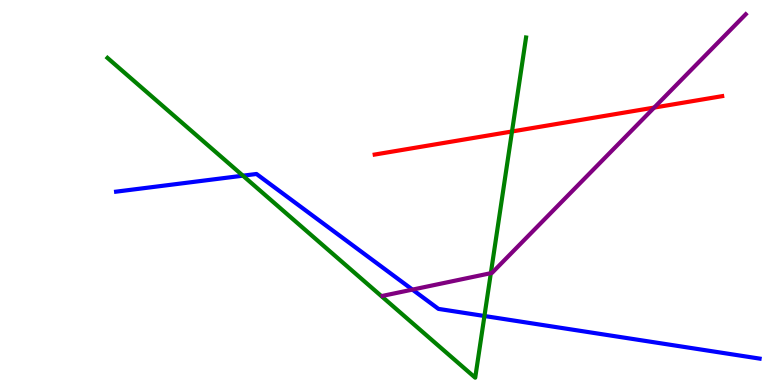[{'lines': ['blue', 'red'], 'intersections': []}, {'lines': ['green', 'red'], 'intersections': [{'x': 6.61, 'y': 6.58}]}, {'lines': ['purple', 'red'], 'intersections': [{'x': 8.44, 'y': 7.21}]}, {'lines': ['blue', 'green'], 'intersections': [{'x': 3.13, 'y': 5.44}, {'x': 6.25, 'y': 1.79}]}, {'lines': ['blue', 'purple'], 'intersections': [{'x': 5.32, 'y': 2.48}]}, {'lines': ['green', 'purple'], 'intersections': [{'x': 6.33, 'y': 2.9}]}]